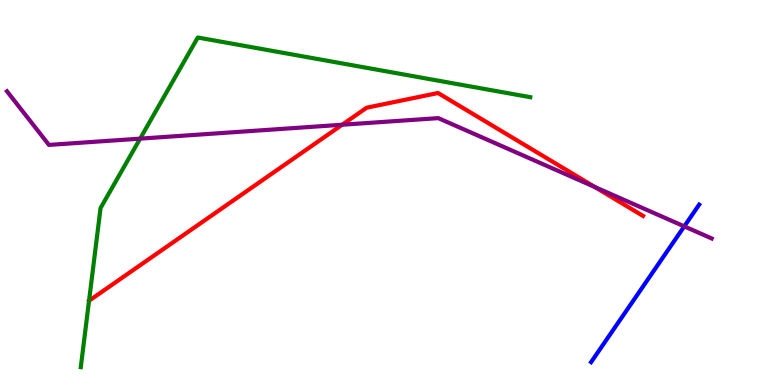[{'lines': ['blue', 'red'], 'intersections': []}, {'lines': ['green', 'red'], 'intersections': []}, {'lines': ['purple', 'red'], 'intersections': [{'x': 4.42, 'y': 6.76}, {'x': 7.68, 'y': 5.14}]}, {'lines': ['blue', 'green'], 'intersections': []}, {'lines': ['blue', 'purple'], 'intersections': [{'x': 8.83, 'y': 4.12}]}, {'lines': ['green', 'purple'], 'intersections': [{'x': 1.81, 'y': 6.4}]}]